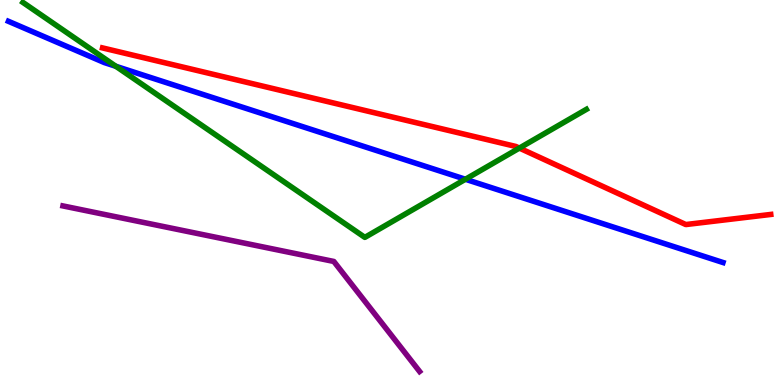[{'lines': ['blue', 'red'], 'intersections': []}, {'lines': ['green', 'red'], 'intersections': [{'x': 6.7, 'y': 6.15}]}, {'lines': ['purple', 'red'], 'intersections': []}, {'lines': ['blue', 'green'], 'intersections': [{'x': 1.49, 'y': 8.28}, {'x': 6.01, 'y': 5.34}]}, {'lines': ['blue', 'purple'], 'intersections': []}, {'lines': ['green', 'purple'], 'intersections': []}]